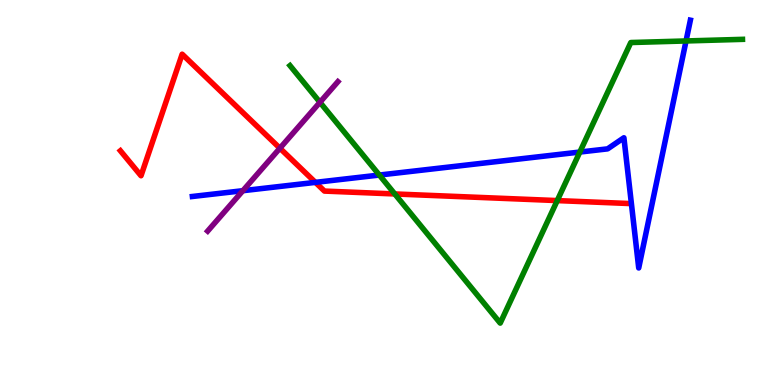[{'lines': ['blue', 'red'], 'intersections': [{'x': 4.07, 'y': 5.26}]}, {'lines': ['green', 'red'], 'intersections': [{'x': 5.09, 'y': 4.96}, {'x': 7.19, 'y': 4.79}]}, {'lines': ['purple', 'red'], 'intersections': [{'x': 3.61, 'y': 6.15}]}, {'lines': ['blue', 'green'], 'intersections': [{'x': 4.89, 'y': 5.45}, {'x': 7.48, 'y': 6.05}, {'x': 8.85, 'y': 8.94}]}, {'lines': ['blue', 'purple'], 'intersections': [{'x': 3.13, 'y': 5.05}]}, {'lines': ['green', 'purple'], 'intersections': [{'x': 4.13, 'y': 7.34}]}]